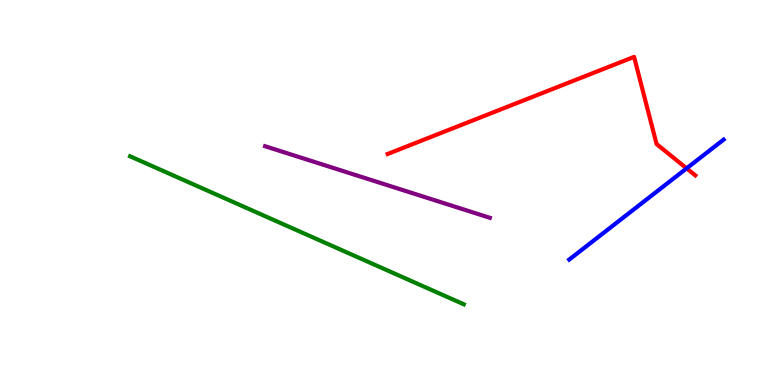[{'lines': ['blue', 'red'], 'intersections': [{'x': 8.86, 'y': 5.63}]}, {'lines': ['green', 'red'], 'intersections': []}, {'lines': ['purple', 'red'], 'intersections': []}, {'lines': ['blue', 'green'], 'intersections': []}, {'lines': ['blue', 'purple'], 'intersections': []}, {'lines': ['green', 'purple'], 'intersections': []}]